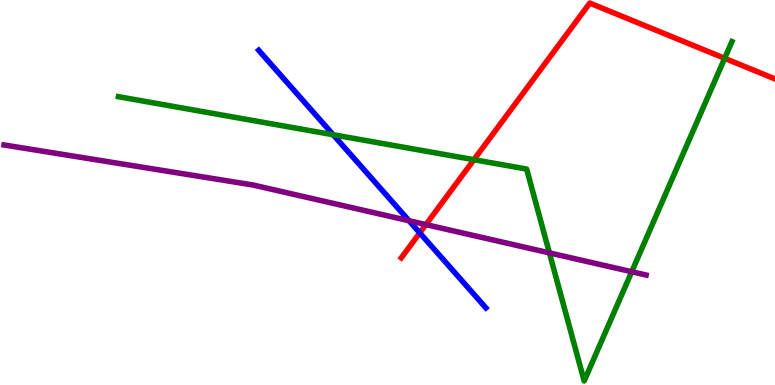[{'lines': ['blue', 'red'], 'intersections': [{'x': 5.42, 'y': 3.95}]}, {'lines': ['green', 'red'], 'intersections': [{'x': 6.11, 'y': 5.85}, {'x': 9.35, 'y': 8.49}]}, {'lines': ['purple', 'red'], 'intersections': [{'x': 5.5, 'y': 4.17}]}, {'lines': ['blue', 'green'], 'intersections': [{'x': 4.3, 'y': 6.5}]}, {'lines': ['blue', 'purple'], 'intersections': [{'x': 5.28, 'y': 4.27}]}, {'lines': ['green', 'purple'], 'intersections': [{'x': 7.09, 'y': 3.43}, {'x': 8.15, 'y': 2.94}]}]